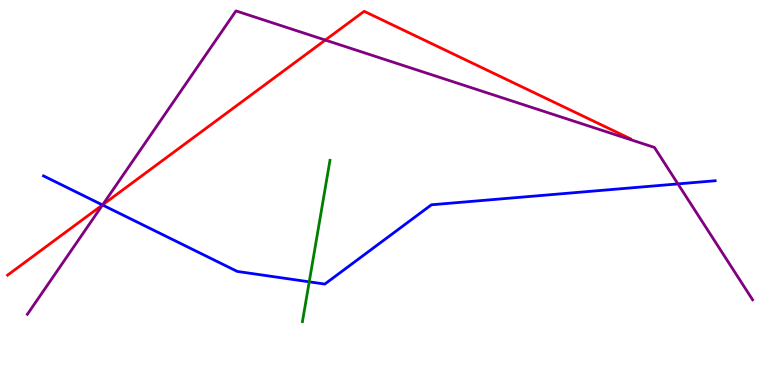[{'lines': ['blue', 'red'], 'intersections': [{'x': 1.32, 'y': 4.68}]}, {'lines': ['green', 'red'], 'intersections': []}, {'lines': ['purple', 'red'], 'intersections': [{'x': 1.32, 'y': 4.68}, {'x': 4.2, 'y': 8.96}]}, {'lines': ['blue', 'green'], 'intersections': [{'x': 3.99, 'y': 2.68}]}, {'lines': ['blue', 'purple'], 'intersections': [{'x': 1.32, 'y': 4.68}, {'x': 8.75, 'y': 5.22}]}, {'lines': ['green', 'purple'], 'intersections': []}]